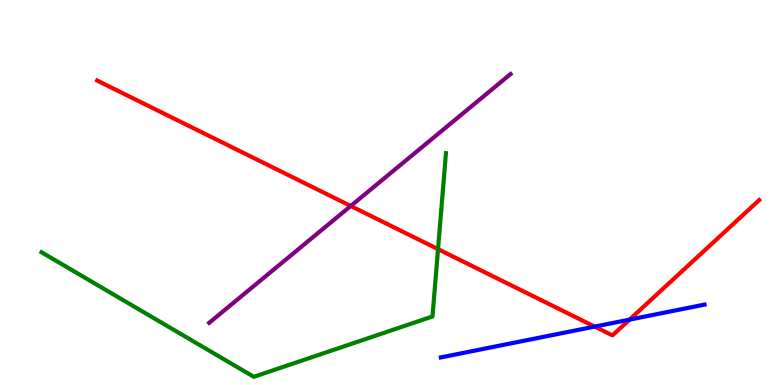[{'lines': ['blue', 'red'], 'intersections': [{'x': 7.67, 'y': 1.52}, {'x': 8.12, 'y': 1.7}]}, {'lines': ['green', 'red'], 'intersections': [{'x': 5.65, 'y': 3.53}]}, {'lines': ['purple', 'red'], 'intersections': [{'x': 4.53, 'y': 4.65}]}, {'lines': ['blue', 'green'], 'intersections': []}, {'lines': ['blue', 'purple'], 'intersections': []}, {'lines': ['green', 'purple'], 'intersections': []}]